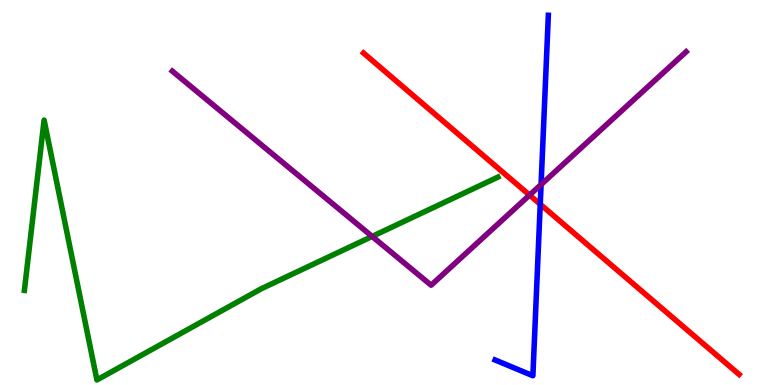[{'lines': ['blue', 'red'], 'intersections': [{'x': 6.97, 'y': 4.69}]}, {'lines': ['green', 'red'], 'intersections': []}, {'lines': ['purple', 'red'], 'intersections': [{'x': 6.83, 'y': 4.93}]}, {'lines': ['blue', 'green'], 'intersections': []}, {'lines': ['blue', 'purple'], 'intersections': [{'x': 6.98, 'y': 5.21}]}, {'lines': ['green', 'purple'], 'intersections': [{'x': 4.8, 'y': 3.86}]}]